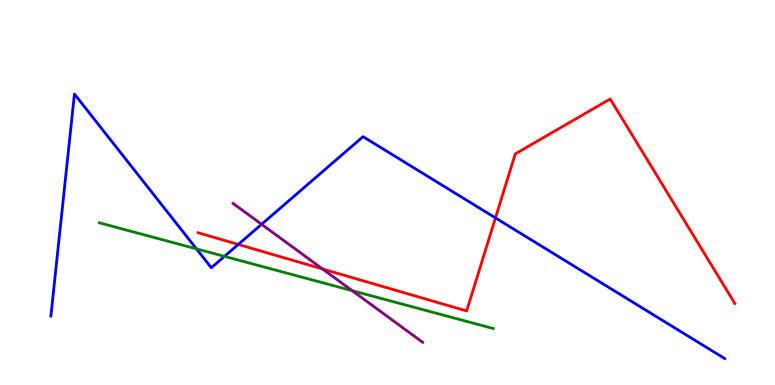[{'lines': ['blue', 'red'], 'intersections': [{'x': 3.07, 'y': 3.65}, {'x': 6.39, 'y': 4.34}]}, {'lines': ['green', 'red'], 'intersections': []}, {'lines': ['purple', 'red'], 'intersections': [{'x': 4.16, 'y': 3.01}]}, {'lines': ['blue', 'green'], 'intersections': [{'x': 2.53, 'y': 3.54}, {'x': 2.9, 'y': 3.34}]}, {'lines': ['blue', 'purple'], 'intersections': [{'x': 3.38, 'y': 4.17}]}, {'lines': ['green', 'purple'], 'intersections': [{'x': 4.54, 'y': 2.45}]}]